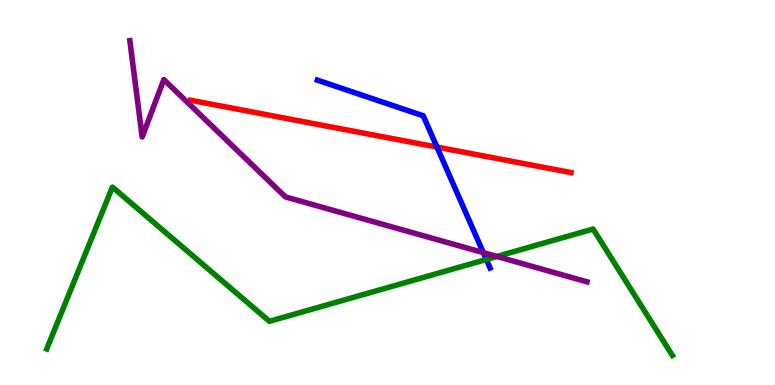[{'lines': ['blue', 'red'], 'intersections': [{'x': 5.64, 'y': 6.18}]}, {'lines': ['green', 'red'], 'intersections': []}, {'lines': ['purple', 'red'], 'intersections': []}, {'lines': ['blue', 'green'], 'intersections': [{'x': 6.28, 'y': 3.26}]}, {'lines': ['blue', 'purple'], 'intersections': [{'x': 6.24, 'y': 3.44}]}, {'lines': ['green', 'purple'], 'intersections': [{'x': 6.41, 'y': 3.34}]}]